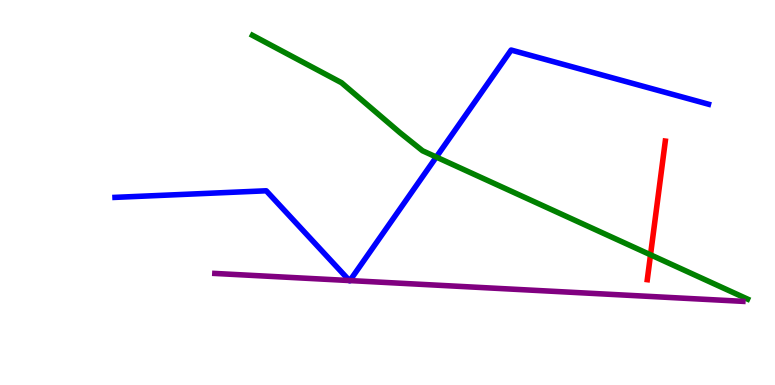[{'lines': ['blue', 'red'], 'intersections': []}, {'lines': ['green', 'red'], 'intersections': [{'x': 8.39, 'y': 3.38}]}, {'lines': ['purple', 'red'], 'intersections': []}, {'lines': ['blue', 'green'], 'intersections': [{'x': 5.63, 'y': 5.92}]}, {'lines': ['blue', 'purple'], 'intersections': [{'x': 4.51, 'y': 2.71}, {'x': 4.51, 'y': 2.71}]}, {'lines': ['green', 'purple'], 'intersections': []}]